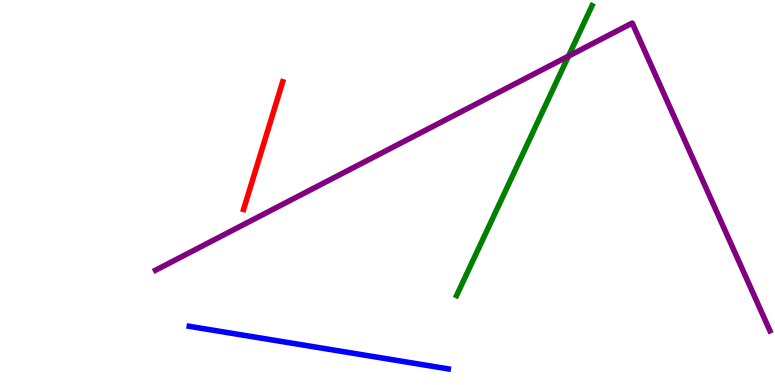[{'lines': ['blue', 'red'], 'intersections': []}, {'lines': ['green', 'red'], 'intersections': []}, {'lines': ['purple', 'red'], 'intersections': []}, {'lines': ['blue', 'green'], 'intersections': []}, {'lines': ['blue', 'purple'], 'intersections': []}, {'lines': ['green', 'purple'], 'intersections': [{'x': 7.34, 'y': 8.54}]}]